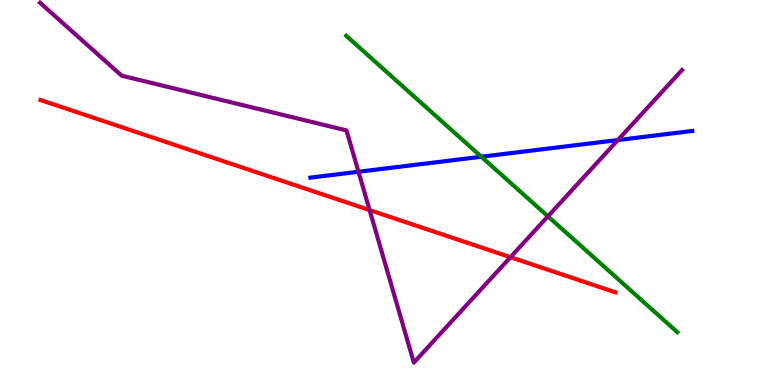[{'lines': ['blue', 'red'], 'intersections': []}, {'lines': ['green', 'red'], 'intersections': []}, {'lines': ['purple', 'red'], 'intersections': [{'x': 4.77, 'y': 4.54}, {'x': 6.59, 'y': 3.32}]}, {'lines': ['blue', 'green'], 'intersections': [{'x': 6.21, 'y': 5.93}]}, {'lines': ['blue', 'purple'], 'intersections': [{'x': 4.63, 'y': 5.54}, {'x': 7.97, 'y': 6.36}]}, {'lines': ['green', 'purple'], 'intersections': [{'x': 7.07, 'y': 4.38}]}]